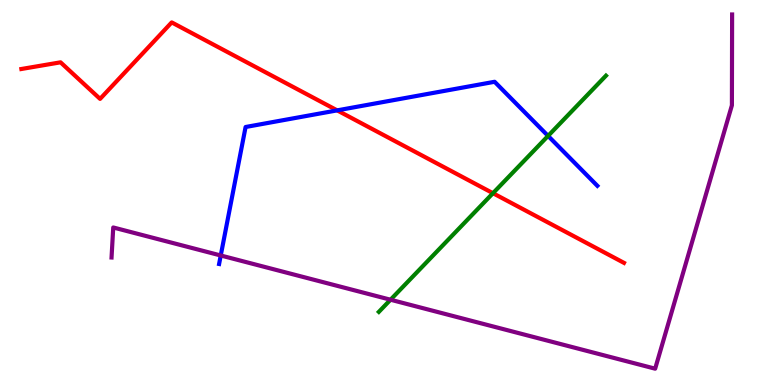[{'lines': ['blue', 'red'], 'intersections': [{'x': 4.35, 'y': 7.13}]}, {'lines': ['green', 'red'], 'intersections': [{'x': 6.36, 'y': 4.98}]}, {'lines': ['purple', 'red'], 'intersections': []}, {'lines': ['blue', 'green'], 'intersections': [{'x': 7.07, 'y': 6.47}]}, {'lines': ['blue', 'purple'], 'intersections': [{'x': 2.85, 'y': 3.36}]}, {'lines': ['green', 'purple'], 'intersections': [{'x': 5.04, 'y': 2.21}]}]